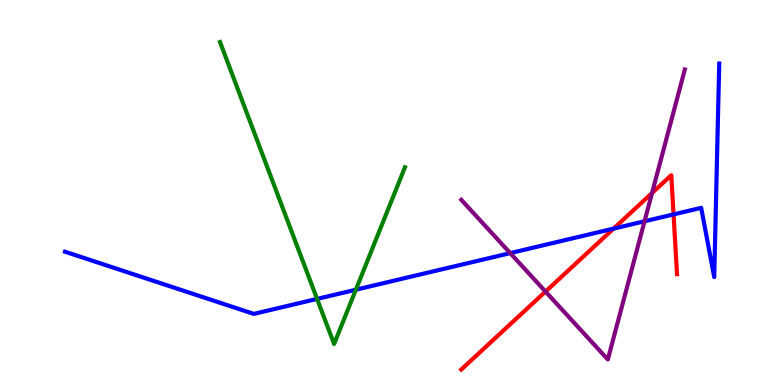[{'lines': ['blue', 'red'], 'intersections': [{'x': 7.92, 'y': 4.06}, {'x': 8.69, 'y': 4.43}]}, {'lines': ['green', 'red'], 'intersections': []}, {'lines': ['purple', 'red'], 'intersections': [{'x': 7.04, 'y': 2.43}, {'x': 8.41, 'y': 4.99}]}, {'lines': ['blue', 'green'], 'intersections': [{'x': 4.09, 'y': 2.24}, {'x': 4.59, 'y': 2.47}]}, {'lines': ['blue', 'purple'], 'intersections': [{'x': 6.58, 'y': 3.43}, {'x': 8.32, 'y': 4.25}]}, {'lines': ['green', 'purple'], 'intersections': []}]